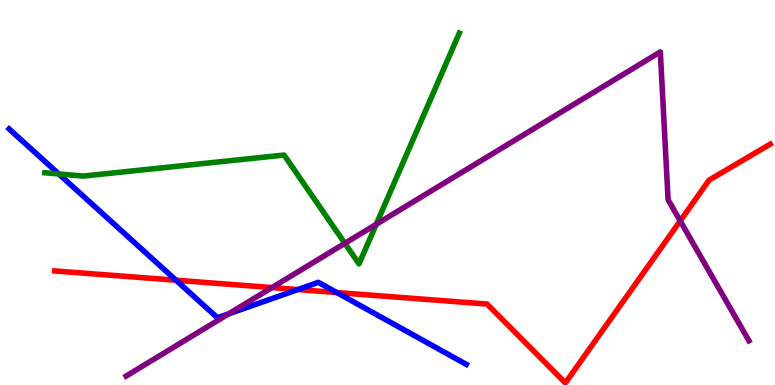[{'lines': ['blue', 'red'], 'intersections': [{'x': 2.27, 'y': 2.72}, {'x': 3.84, 'y': 2.48}, {'x': 4.35, 'y': 2.4}]}, {'lines': ['green', 'red'], 'intersections': []}, {'lines': ['purple', 'red'], 'intersections': [{'x': 3.51, 'y': 2.53}, {'x': 8.78, 'y': 4.26}]}, {'lines': ['blue', 'green'], 'intersections': [{'x': 0.758, 'y': 5.48}]}, {'lines': ['blue', 'purple'], 'intersections': [{'x': 2.95, 'y': 1.85}]}, {'lines': ['green', 'purple'], 'intersections': [{'x': 4.45, 'y': 3.68}, {'x': 4.85, 'y': 4.17}]}]